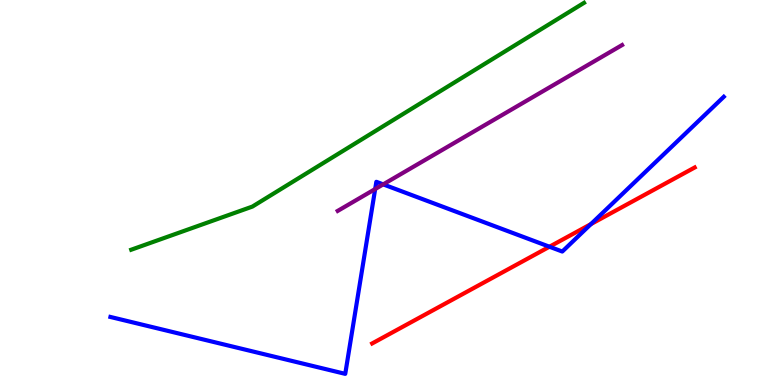[{'lines': ['blue', 'red'], 'intersections': [{'x': 7.09, 'y': 3.59}, {'x': 7.62, 'y': 4.18}]}, {'lines': ['green', 'red'], 'intersections': []}, {'lines': ['purple', 'red'], 'intersections': []}, {'lines': ['blue', 'green'], 'intersections': []}, {'lines': ['blue', 'purple'], 'intersections': [{'x': 4.84, 'y': 5.09}, {'x': 4.94, 'y': 5.21}]}, {'lines': ['green', 'purple'], 'intersections': []}]